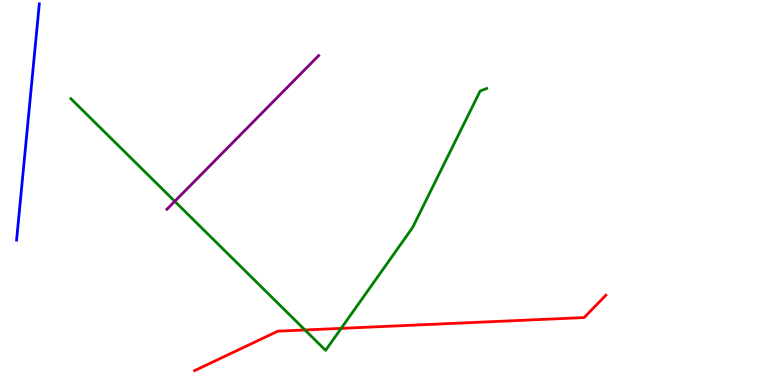[{'lines': ['blue', 'red'], 'intersections': []}, {'lines': ['green', 'red'], 'intersections': [{'x': 3.94, 'y': 1.43}, {'x': 4.4, 'y': 1.47}]}, {'lines': ['purple', 'red'], 'intersections': []}, {'lines': ['blue', 'green'], 'intersections': []}, {'lines': ['blue', 'purple'], 'intersections': []}, {'lines': ['green', 'purple'], 'intersections': [{'x': 2.26, 'y': 4.77}]}]